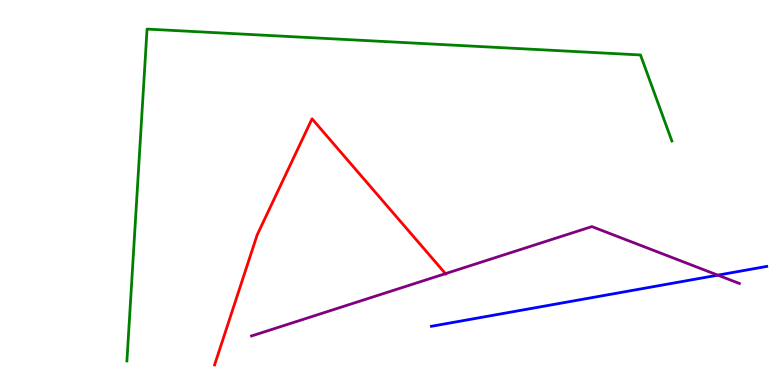[{'lines': ['blue', 'red'], 'intersections': []}, {'lines': ['green', 'red'], 'intersections': []}, {'lines': ['purple', 'red'], 'intersections': [{'x': 5.75, 'y': 2.89}]}, {'lines': ['blue', 'green'], 'intersections': []}, {'lines': ['blue', 'purple'], 'intersections': [{'x': 9.26, 'y': 2.85}]}, {'lines': ['green', 'purple'], 'intersections': []}]